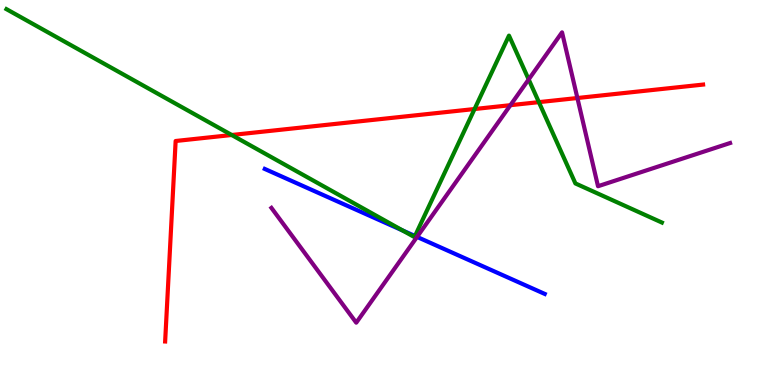[{'lines': ['blue', 'red'], 'intersections': []}, {'lines': ['green', 'red'], 'intersections': [{'x': 2.99, 'y': 6.49}, {'x': 6.12, 'y': 7.17}, {'x': 6.95, 'y': 7.35}]}, {'lines': ['purple', 'red'], 'intersections': [{'x': 6.59, 'y': 7.27}, {'x': 7.45, 'y': 7.45}]}, {'lines': ['blue', 'green'], 'intersections': [{'x': 5.2, 'y': 4.01}, {'x': 5.35, 'y': 3.87}]}, {'lines': ['blue', 'purple'], 'intersections': [{'x': 5.38, 'y': 3.85}]}, {'lines': ['green', 'purple'], 'intersections': [{'x': 6.82, 'y': 7.94}]}]